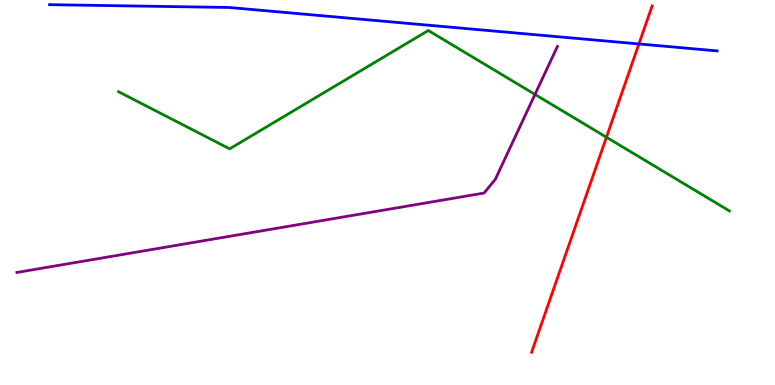[{'lines': ['blue', 'red'], 'intersections': [{'x': 8.24, 'y': 8.86}]}, {'lines': ['green', 'red'], 'intersections': [{'x': 7.83, 'y': 6.44}]}, {'lines': ['purple', 'red'], 'intersections': []}, {'lines': ['blue', 'green'], 'intersections': []}, {'lines': ['blue', 'purple'], 'intersections': []}, {'lines': ['green', 'purple'], 'intersections': [{'x': 6.9, 'y': 7.55}]}]